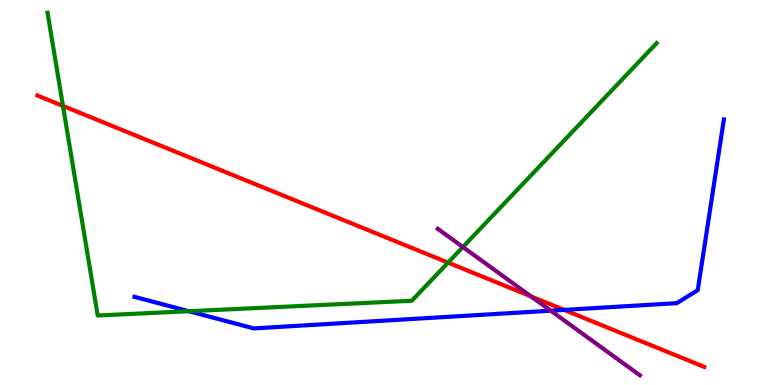[{'lines': ['blue', 'red'], 'intersections': [{'x': 7.28, 'y': 1.95}]}, {'lines': ['green', 'red'], 'intersections': [{'x': 0.813, 'y': 7.25}, {'x': 5.78, 'y': 3.18}]}, {'lines': ['purple', 'red'], 'intersections': [{'x': 6.85, 'y': 2.3}]}, {'lines': ['blue', 'green'], 'intersections': [{'x': 2.44, 'y': 1.92}]}, {'lines': ['blue', 'purple'], 'intersections': [{'x': 7.11, 'y': 1.93}]}, {'lines': ['green', 'purple'], 'intersections': [{'x': 5.97, 'y': 3.58}]}]